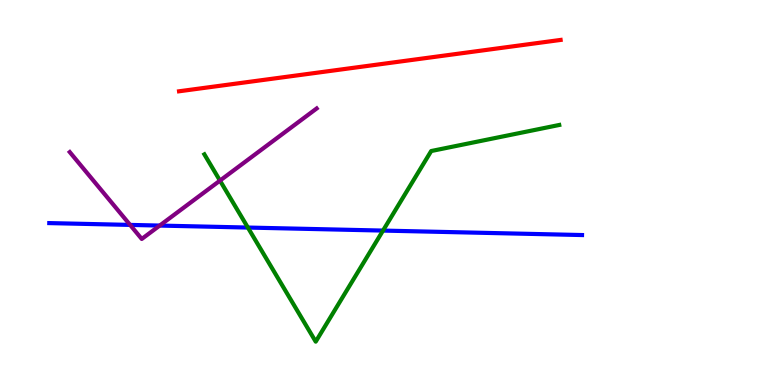[{'lines': ['blue', 'red'], 'intersections': []}, {'lines': ['green', 'red'], 'intersections': []}, {'lines': ['purple', 'red'], 'intersections': []}, {'lines': ['blue', 'green'], 'intersections': [{'x': 3.2, 'y': 4.09}, {'x': 4.94, 'y': 4.01}]}, {'lines': ['blue', 'purple'], 'intersections': [{'x': 1.68, 'y': 4.16}, {'x': 2.06, 'y': 4.14}]}, {'lines': ['green', 'purple'], 'intersections': [{'x': 2.84, 'y': 5.31}]}]